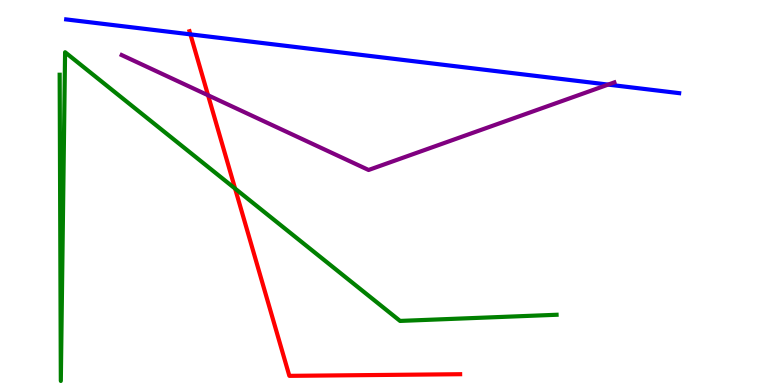[{'lines': ['blue', 'red'], 'intersections': [{'x': 2.46, 'y': 9.11}]}, {'lines': ['green', 'red'], 'intersections': [{'x': 3.03, 'y': 5.1}]}, {'lines': ['purple', 'red'], 'intersections': [{'x': 2.68, 'y': 7.53}]}, {'lines': ['blue', 'green'], 'intersections': []}, {'lines': ['blue', 'purple'], 'intersections': [{'x': 7.85, 'y': 7.8}]}, {'lines': ['green', 'purple'], 'intersections': []}]